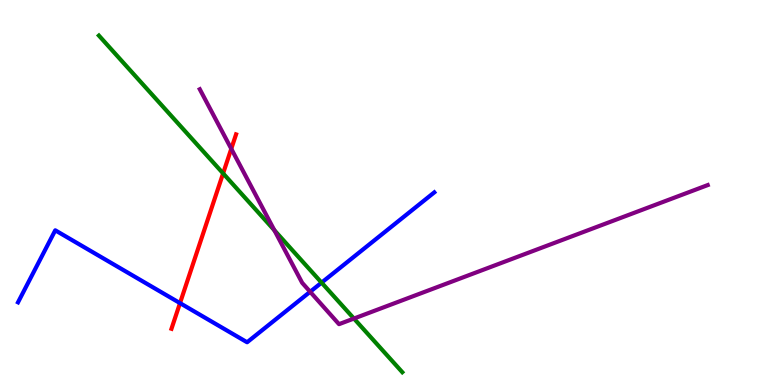[{'lines': ['blue', 'red'], 'intersections': [{'x': 2.32, 'y': 2.13}]}, {'lines': ['green', 'red'], 'intersections': [{'x': 2.88, 'y': 5.5}]}, {'lines': ['purple', 'red'], 'intersections': [{'x': 2.98, 'y': 6.14}]}, {'lines': ['blue', 'green'], 'intersections': [{'x': 4.15, 'y': 2.66}]}, {'lines': ['blue', 'purple'], 'intersections': [{'x': 4.0, 'y': 2.42}]}, {'lines': ['green', 'purple'], 'intersections': [{'x': 3.54, 'y': 4.02}, {'x': 4.57, 'y': 1.73}]}]